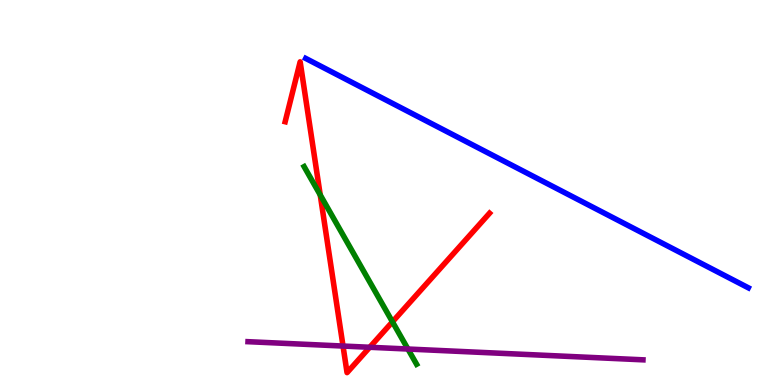[{'lines': ['blue', 'red'], 'intersections': []}, {'lines': ['green', 'red'], 'intersections': [{'x': 4.13, 'y': 4.94}, {'x': 5.06, 'y': 1.64}]}, {'lines': ['purple', 'red'], 'intersections': [{'x': 4.43, 'y': 1.01}, {'x': 4.77, 'y': 0.98}]}, {'lines': ['blue', 'green'], 'intersections': []}, {'lines': ['blue', 'purple'], 'intersections': []}, {'lines': ['green', 'purple'], 'intersections': [{'x': 5.26, 'y': 0.934}]}]